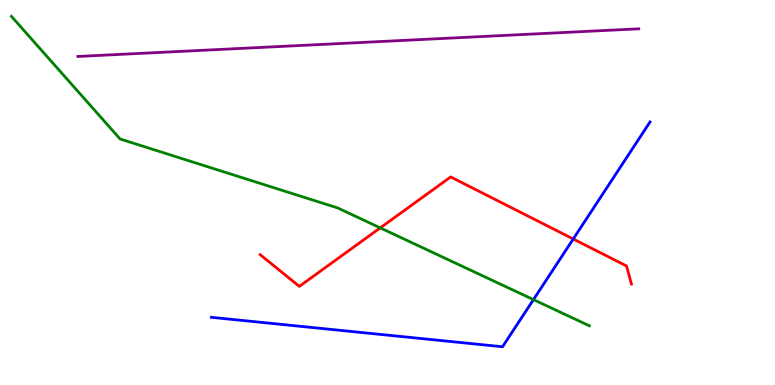[{'lines': ['blue', 'red'], 'intersections': [{'x': 7.4, 'y': 3.79}]}, {'lines': ['green', 'red'], 'intersections': [{'x': 4.91, 'y': 4.08}]}, {'lines': ['purple', 'red'], 'intersections': []}, {'lines': ['blue', 'green'], 'intersections': [{'x': 6.88, 'y': 2.22}]}, {'lines': ['blue', 'purple'], 'intersections': []}, {'lines': ['green', 'purple'], 'intersections': []}]